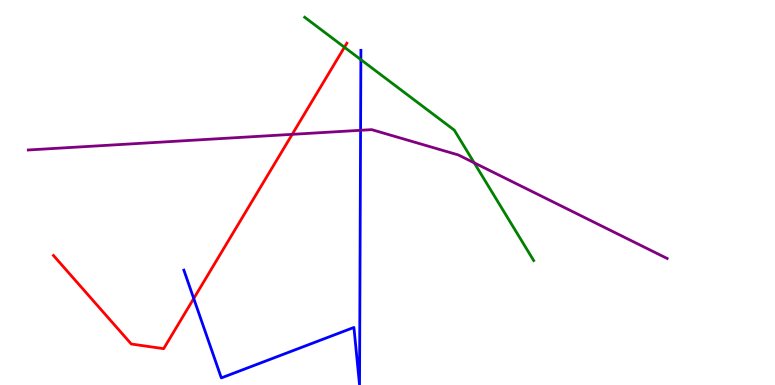[{'lines': ['blue', 'red'], 'intersections': [{'x': 2.5, 'y': 2.25}]}, {'lines': ['green', 'red'], 'intersections': [{'x': 4.44, 'y': 8.77}]}, {'lines': ['purple', 'red'], 'intersections': [{'x': 3.77, 'y': 6.51}]}, {'lines': ['blue', 'green'], 'intersections': [{'x': 4.66, 'y': 8.45}]}, {'lines': ['blue', 'purple'], 'intersections': [{'x': 4.65, 'y': 6.62}]}, {'lines': ['green', 'purple'], 'intersections': [{'x': 6.12, 'y': 5.77}]}]